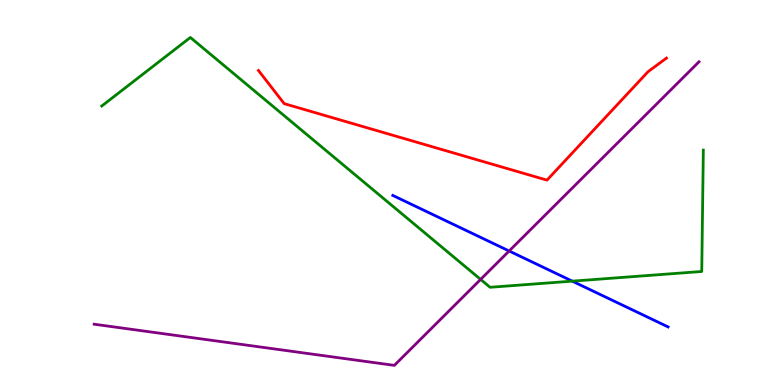[{'lines': ['blue', 'red'], 'intersections': []}, {'lines': ['green', 'red'], 'intersections': []}, {'lines': ['purple', 'red'], 'intersections': []}, {'lines': ['blue', 'green'], 'intersections': [{'x': 7.38, 'y': 2.7}]}, {'lines': ['blue', 'purple'], 'intersections': [{'x': 6.57, 'y': 3.48}]}, {'lines': ['green', 'purple'], 'intersections': [{'x': 6.2, 'y': 2.74}]}]